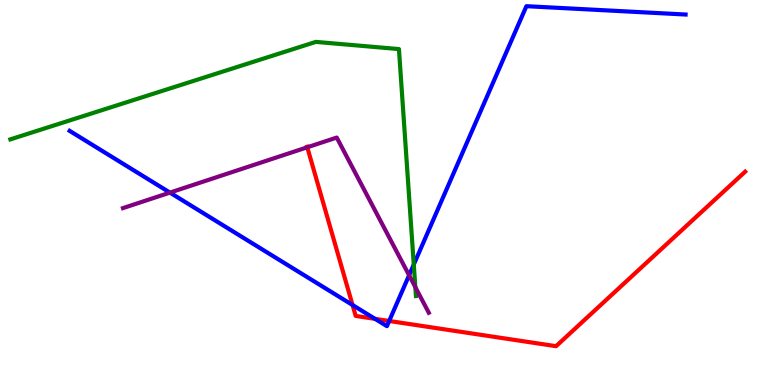[{'lines': ['blue', 'red'], 'intersections': [{'x': 4.55, 'y': 2.08}, {'x': 4.84, 'y': 1.72}, {'x': 5.02, 'y': 1.66}]}, {'lines': ['green', 'red'], 'intersections': []}, {'lines': ['purple', 'red'], 'intersections': [{'x': 3.96, 'y': 6.17}]}, {'lines': ['blue', 'green'], 'intersections': [{'x': 5.34, 'y': 3.13}]}, {'lines': ['blue', 'purple'], 'intersections': [{'x': 2.19, 'y': 5.0}, {'x': 5.28, 'y': 2.85}]}, {'lines': ['green', 'purple'], 'intersections': [{'x': 5.36, 'y': 2.54}]}]